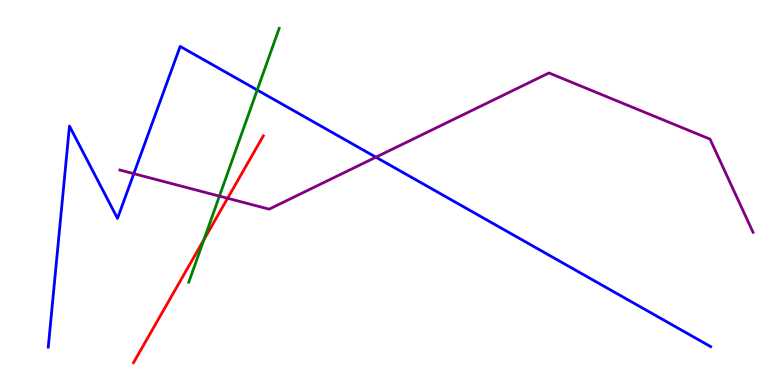[{'lines': ['blue', 'red'], 'intersections': []}, {'lines': ['green', 'red'], 'intersections': [{'x': 2.63, 'y': 3.78}]}, {'lines': ['purple', 'red'], 'intersections': [{'x': 2.94, 'y': 4.85}]}, {'lines': ['blue', 'green'], 'intersections': [{'x': 3.32, 'y': 7.66}]}, {'lines': ['blue', 'purple'], 'intersections': [{'x': 1.73, 'y': 5.49}, {'x': 4.85, 'y': 5.92}]}, {'lines': ['green', 'purple'], 'intersections': [{'x': 2.83, 'y': 4.91}]}]